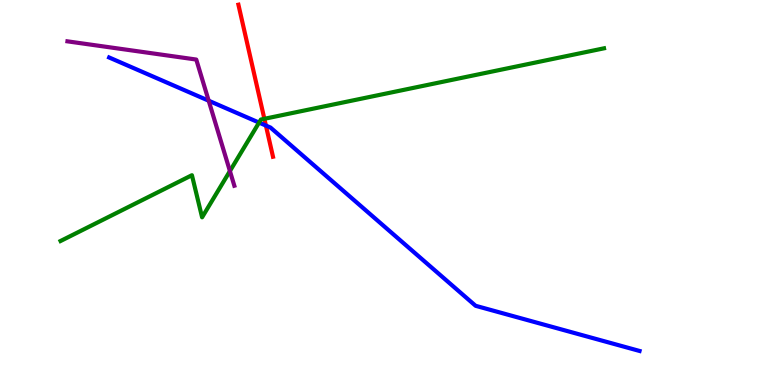[{'lines': ['blue', 'red'], 'intersections': [{'x': 3.43, 'y': 6.74}]}, {'lines': ['green', 'red'], 'intersections': [{'x': 3.41, 'y': 6.91}]}, {'lines': ['purple', 'red'], 'intersections': []}, {'lines': ['blue', 'green'], 'intersections': [{'x': 3.34, 'y': 6.82}]}, {'lines': ['blue', 'purple'], 'intersections': [{'x': 2.69, 'y': 7.38}]}, {'lines': ['green', 'purple'], 'intersections': [{'x': 2.97, 'y': 5.56}]}]